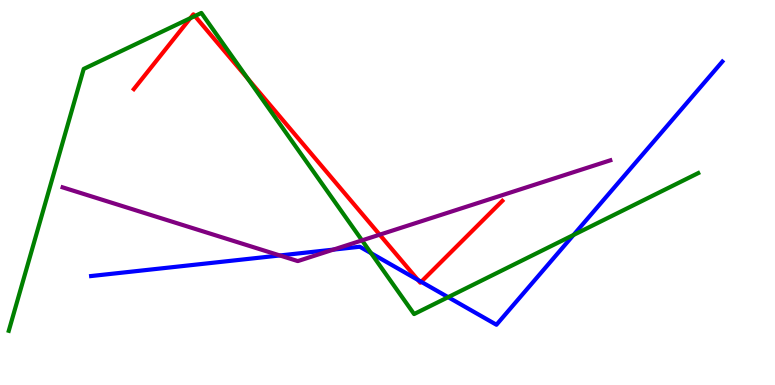[{'lines': ['blue', 'red'], 'intersections': [{'x': 5.39, 'y': 2.73}, {'x': 5.43, 'y': 2.68}]}, {'lines': ['green', 'red'], 'intersections': [{'x': 2.46, 'y': 9.53}, {'x': 2.51, 'y': 9.58}, {'x': 3.2, 'y': 7.96}]}, {'lines': ['purple', 'red'], 'intersections': [{'x': 4.9, 'y': 3.9}]}, {'lines': ['blue', 'green'], 'intersections': [{'x': 4.79, 'y': 3.42}, {'x': 5.78, 'y': 2.28}, {'x': 7.4, 'y': 3.9}]}, {'lines': ['blue', 'purple'], 'intersections': [{'x': 3.61, 'y': 3.36}, {'x': 4.3, 'y': 3.52}]}, {'lines': ['green', 'purple'], 'intersections': [{'x': 4.67, 'y': 3.76}]}]